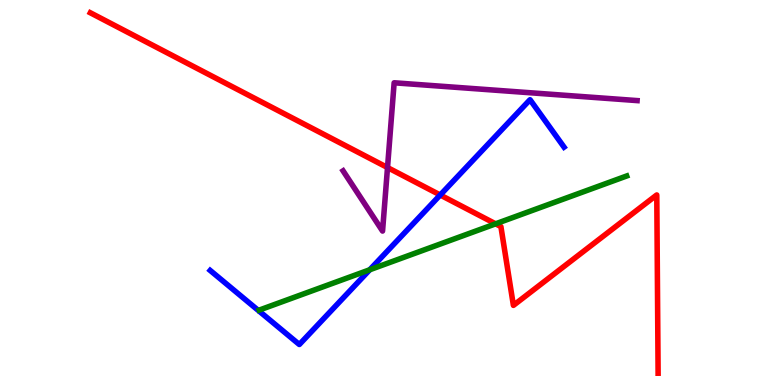[{'lines': ['blue', 'red'], 'intersections': [{'x': 5.68, 'y': 4.94}]}, {'lines': ['green', 'red'], 'intersections': [{'x': 6.39, 'y': 4.19}]}, {'lines': ['purple', 'red'], 'intersections': [{'x': 5.0, 'y': 5.65}]}, {'lines': ['blue', 'green'], 'intersections': [{'x': 4.77, 'y': 2.99}]}, {'lines': ['blue', 'purple'], 'intersections': []}, {'lines': ['green', 'purple'], 'intersections': []}]